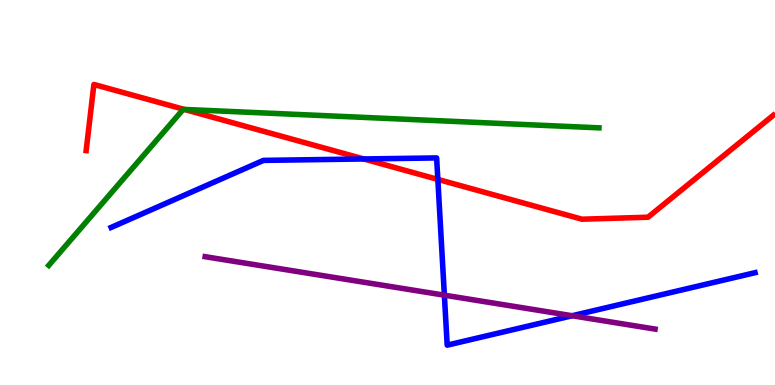[{'lines': ['blue', 'red'], 'intersections': [{'x': 4.69, 'y': 5.87}, {'x': 5.65, 'y': 5.34}]}, {'lines': ['green', 'red'], 'intersections': [{'x': 2.38, 'y': 7.16}]}, {'lines': ['purple', 'red'], 'intersections': []}, {'lines': ['blue', 'green'], 'intersections': []}, {'lines': ['blue', 'purple'], 'intersections': [{'x': 5.73, 'y': 2.33}, {'x': 7.38, 'y': 1.8}]}, {'lines': ['green', 'purple'], 'intersections': []}]